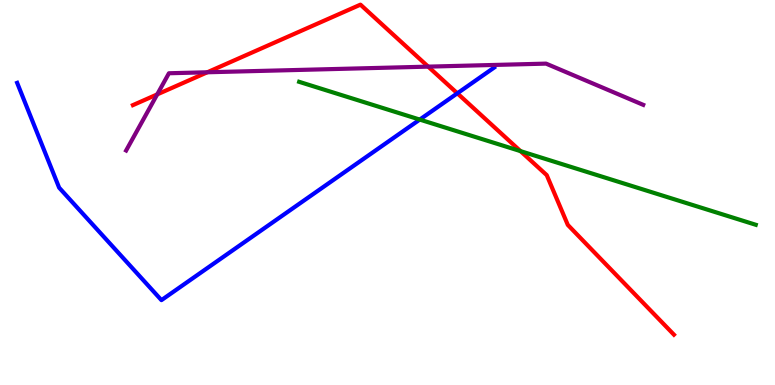[{'lines': ['blue', 'red'], 'intersections': [{'x': 5.9, 'y': 7.58}]}, {'lines': ['green', 'red'], 'intersections': [{'x': 6.72, 'y': 6.07}]}, {'lines': ['purple', 'red'], 'intersections': [{'x': 2.03, 'y': 7.55}, {'x': 2.68, 'y': 8.12}, {'x': 5.52, 'y': 8.27}]}, {'lines': ['blue', 'green'], 'intersections': [{'x': 5.42, 'y': 6.89}]}, {'lines': ['blue', 'purple'], 'intersections': []}, {'lines': ['green', 'purple'], 'intersections': []}]